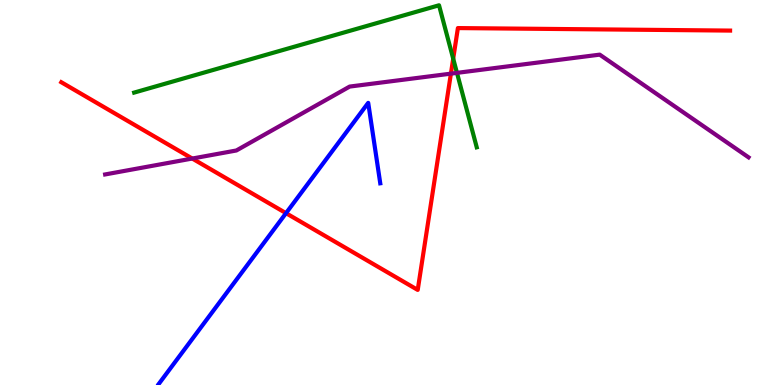[{'lines': ['blue', 'red'], 'intersections': [{'x': 3.69, 'y': 4.46}]}, {'lines': ['green', 'red'], 'intersections': [{'x': 5.85, 'y': 8.48}]}, {'lines': ['purple', 'red'], 'intersections': [{'x': 2.48, 'y': 5.88}, {'x': 5.82, 'y': 8.09}]}, {'lines': ['blue', 'green'], 'intersections': []}, {'lines': ['blue', 'purple'], 'intersections': []}, {'lines': ['green', 'purple'], 'intersections': [{'x': 5.9, 'y': 8.11}]}]